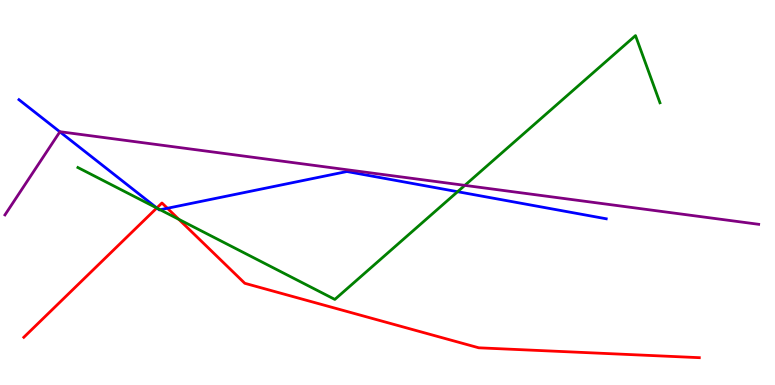[{'lines': ['blue', 'red'], 'intersections': [{'x': 2.02, 'y': 4.6}, {'x': 2.16, 'y': 4.59}]}, {'lines': ['green', 'red'], 'intersections': [{'x': 2.02, 'y': 4.6}, {'x': 2.31, 'y': 4.3}]}, {'lines': ['purple', 'red'], 'intersections': []}, {'lines': ['blue', 'green'], 'intersections': [{'x': 2.03, 'y': 4.59}, {'x': 2.07, 'y': 4.55}, {'x': 5.9, 'y': 5.02}]}, {'lines': ['blue', 'purple'], 'intersections': [{'x': 0.773, 'y': 6.58}]}, {'lines': ['green', 'purple'], 'intersections': [{'x': 6.0, 'y': 5.19}]}]